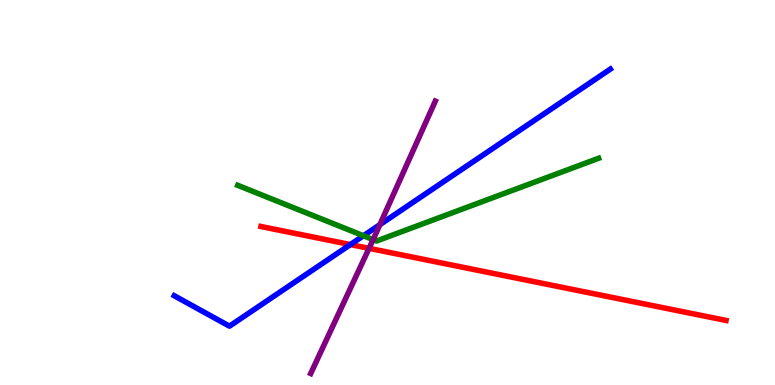[{'lines': ['blue', 'red'], 'intersections': [{'x': 4.52, 'y': 3.65}]}, {'lines': ['green', 'red'], 'intersections': []}, {'lines': ['purple', 'red'], 'intersections': [{'x': 4.76, 'y': 3.55}]}, {'lines': ['blue', 'green'], 'intersections': [{'x': 4.69, 'y': 3.88}]}, {'lines': ['blue', 'purple'], 'intersections': [{'x': 4.9, 'y': 4.16}]}, {'lines': ['green', 'purple'], 'intersections': [{'x': 4.81, 'y': 3.78}]}]